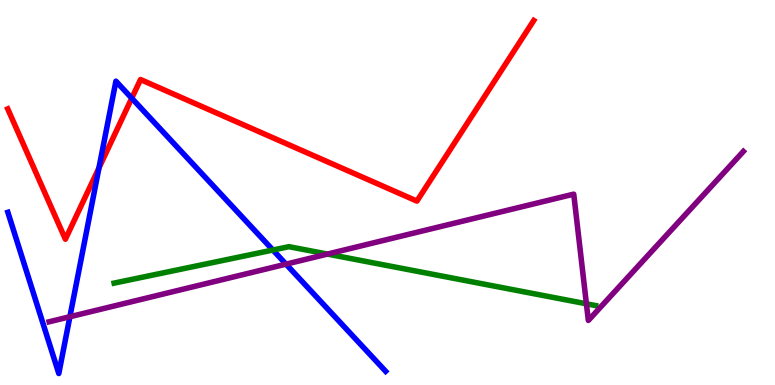[{'lines': ['blue', 'red'], 'intersections': [{'x': 1.28, 'y': 5.64}, {'x': 1.7, 'y': 7.45}]}, {'lines': ['green', 'red'], 'intersections': []}, {'lines': ['purple', 'red'], 'intersections': []}, {'lines': ['blue', 'green'], 'intersections': [{'x': 3.52, 'y': 3.51}]}, {'lines': ['blue', 'purple'], 'intersections': [{'x': 0.902, 'y': 1.77}, {'x': 3.69, 'y': 3.14}]}, {'lines': ['green', 'purple'], 'intersections': [{'x': 4.22, 'y': 3.4}, {'x': 7.57, 'y': 2.11}]}]